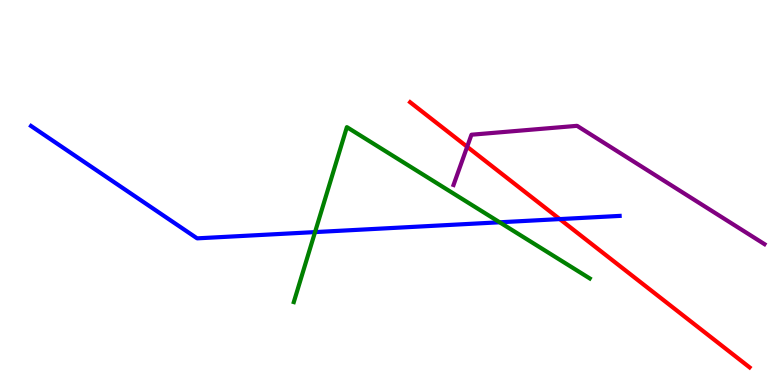[{'lines': ['blue', 'red'], 'intersections': [{'x': 7.22, 'y': 4.31}]}, {'lines': ['green', 'red'], 'intersections': []}, {'lines': ['purple', 'red'], 'intersections': [{'x': 6.03, 'y': 6.19}]}, {'lines': ['blue', 'green'], 'intersections': [{'x': 4.06, 'y': 3.97}, {'x': 6.45, 'y': 4.23}]}, {'lines': ['blue', 'purple'], 'intersections': []}, {'lines': ['green', 'purple'], 'intersections': []}]